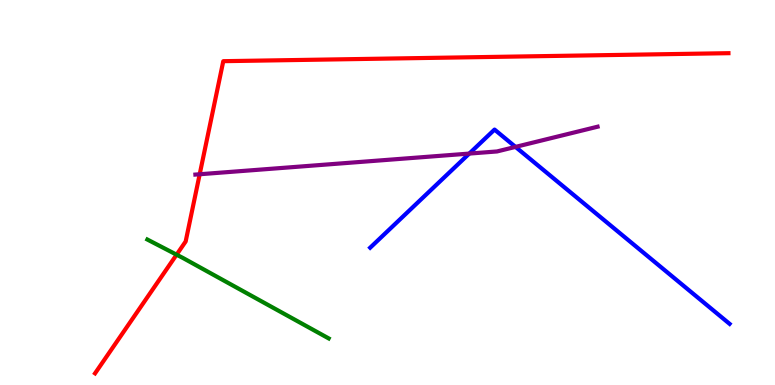[{'lines': ['blue', 'red'], 'intersections': []}, {'lines': ['green', 'red'], 'intersections': [{'x': 2.28, 'y': 3.39}]}, {'lines': ['purple', 'red'], 'intersections': [{'x': 2.58, 'y': 5.47}]}, {'lines': ['blue', 'green'], 'intersections': []}, {'lines': ['blue', 'purple'], 'intersections': [{'x': 6.06, 'y': 6.01}, {'x': 6.65, 'y': 6.18}]}, {'lines': ['green', 'purple'], 'intersections': []}]